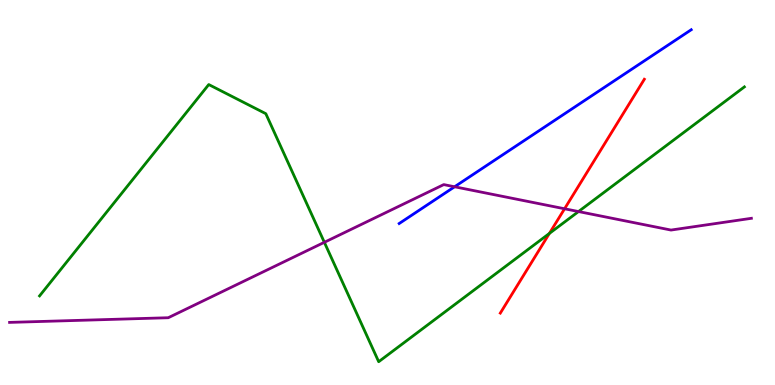[{'lines': ['blue', 'red'], 'intersections': []}, {'lines': ['green', 'red'], 'intersections': [{'x': 7.09, 'y': 3.94}]}, {'lines': ['purple', 'red'], 'intersections': [{'x': 7.28, 'y': 4.58}]}, {'lines': ['blue', 'green'], 'intersections': []}, {'lines': ['blue', 'purple'], 'intersections': [{'x': 5.87, 'y': 5.15}]}, {'lines': ['green', 'purple'], 'intersections': [{'x': 4.19, 'y': 3.71}, {'x': 7.46, 'y': 4.51}]}]